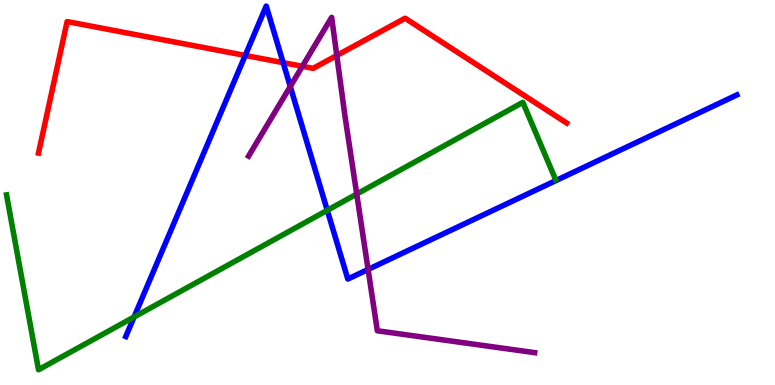[{'lines': ['blue', 'red'], 'intersections': [{'x': 3.16, 'y': 8.56}, {'x': 3.65, 'y': 8.37}]}, {'lines': ['green', 'red'], 'intersections': []}, {'lines': ['purple', 'red'], 'intersections': [{'x': 3.9, 'y': 8.28}, {'x': 4.35, 'y': 8.56}]}, {'lines': ['blue', 'green'], 'intersections': [{'x': 1.73, 'y': 1.77}, {'x': 4.22, 'y': 4.54}]}, {'lines': ['blue', 'purple'], 'intersections': [{'x': 3.75, 'y': 7.75}, {'x': 4.75, 'y': 3.0}]}, {'lines': ['green', 'purple'], 'intersections': [{'x': 4.6, 'y': 4.96}]}]